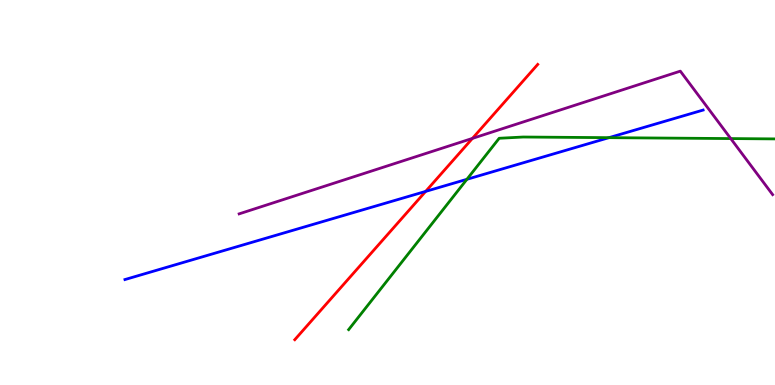[{'lines': ['blue', 'red'], 'intersections': [{'x': 5.49, 'y': 5.03}]}, {'lines': ['green', 'red'], 'intersections': []}, {'lines': ['purple', 'red'], 'intersections': [{'x': 6.1, 'y': 6.41}]}, {'lines': ['blue', 'green'], 'intersections': [{'x': 6.02, 'y': 5.34}, {'x': 7.86, 'y': 6.42}]}, {'lines': ['blue', 'purple'], 'intersections': []}, {'lines': ['green', 'purple'], 'intersections': [{'x': 9.43, 'y': 6.4}]}]